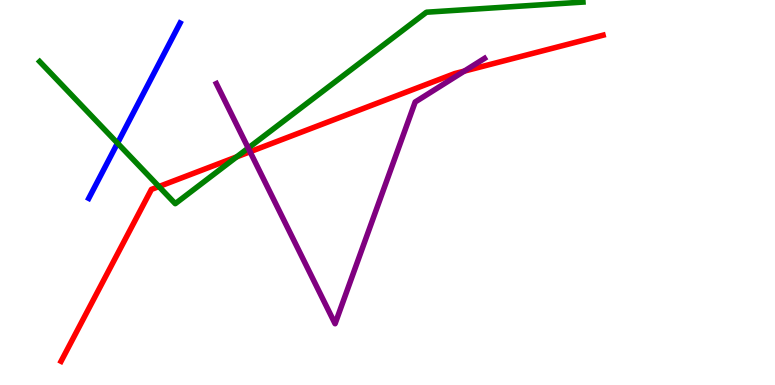[{'lines': ['blue', 'red'], 'intersections': []}, {'lines': ['green', 'red'], 'intersections': [{'x': 2.05, 'y': 5.15}, {'x': 3.05, 'y': 5.93}]}, {'lines': ['purple', 'red'], 'intersections': [{'x': 3.23, 'y': 6.06}, {'x': 5.99, 'y': 8.15}]}, {'lines': ['blue', 'green'], 'intersections': [{'x': 1.52, 'y': 6.28}]}, {'lines': ['blue', 'purple'], 'intersections': []}, {'lines': ['green', 'purple'], 'intersections': [{'x': 3.2, 'y': 6.15}]}]